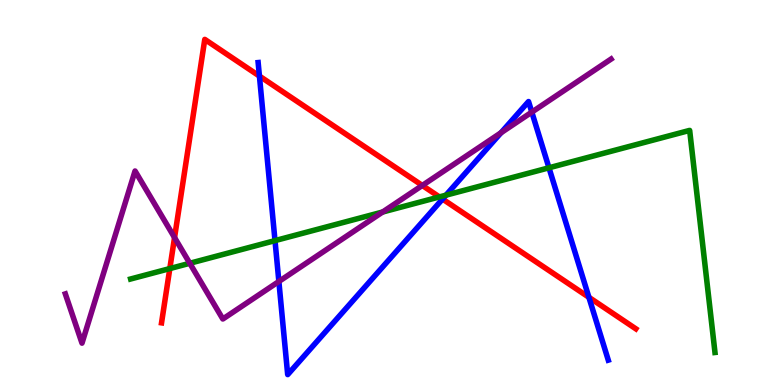[{'lines': ['blue', 'red'], 'intersections': [{'x': 3.35, 'y': 8.02}, {'x': 5.71, 'y': 4.83}, {'x': 7.6, 'y': 2.28}]}, {'lines': ['green', 'red'], 'intersections': [{'x': 2.19, 'y': 3.02}, {'x': 5.67, 'y': 4.89}]}, {'lines': ['purple', 'red'], 'intersections': [{'x': 2.25, 'y': 3.83}, {'x': 5.45, 'y': 5.18}]}, {'lines': ['blue', 'green'], 'intersections': [{'x': 3.55, 'y': 3.75}, {'x': 5.75, 'y': 4.93}, {'x': 7.08, 'y': 5.64}]}, {'lines': ['blue', 'purple'], 'intersections': [{'x': 3.6, 'y': 2.69}, {'x': 6.46, 'y': 6.55}, {'x': 6.86, 'y': 7.09}]}, {'lines': ['green', 'purple'], 'intersections': [{'x': 2.45, 'y': 3.16}, {'x': 4.94, 'y': 4.49}]}]